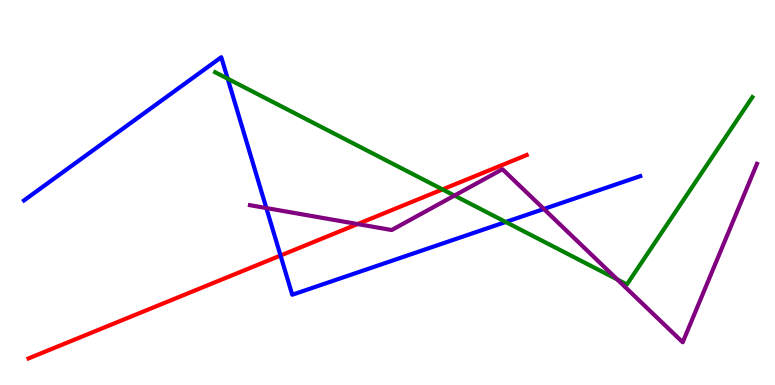[{'lines': ['blue', 'red'], 'intersections': [{'x': 3.62, 'y': 3.36}]}, {'lines': ['green', 'red'], 'intersections': [{'x': 5.71, 'y': 5.08}]}, {'lines': ['purple', 'red'], 'intersections': [{'x': 4.61, 'y': 4.18}]}, {'lines': ['blue', 'green'], 'intersections': [{'x': 2.94, 'y': 7.96}, {'x': 6.53, 'y': 4.23}]}, {'lines': ['blue', 'purple'], 'intersections': [{'x': 3.44, 'y': 4.6}, {'x': 7.02, 'y': 4.57}]}, {'lines': ['green', 'purple'], 'intersections': [{'x': 5.86, 'y': 4.92}, {'x': 7.97, 'y': 2.74}]}]